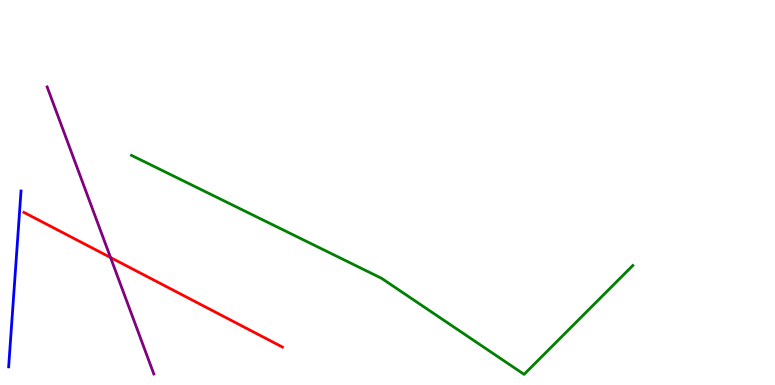[{'lines': ['blue', 'red'], 'intersections': []}, {'lines': ['green', 'red'], 'intersections': []}, {'lines': ['purple', 'red'], 'intersections': [{'x': 1.43, 'y': 3.31}]}, {'lines': ['blue', 'green'], 'intersections': []}, {'lines': ['blue', 'purple'], 'intersections': []}, {'lines': ['green', 'purple'], 'intersections': []}]